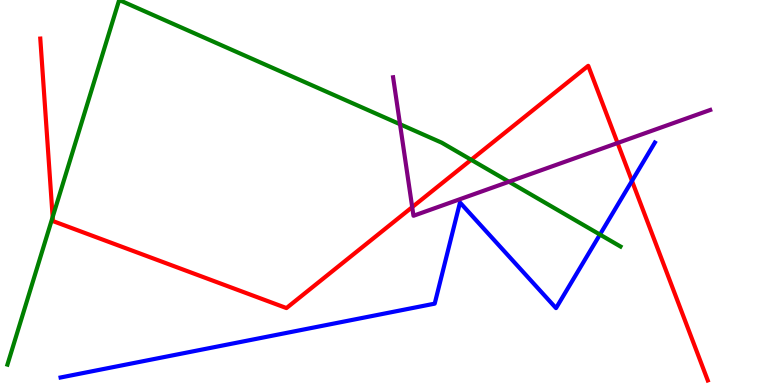[{'lines': ['blue', 'red'], 'intersections': [{'x': 8.15, 'y': 5.3}]}, {'lines': ['green', 'red'], 'intersections': [{'x': 0.679, 'y': 4.36}, {'x': 6.08, 'y': 5.85}]}, {'lines': ['purple', 'red'], 'intersections': [{'x': 5.32, 'y': 4.62}, {'x': 7.97, 'y': 6.29}]}, {'lines': ['blue', 'green'], 'intersections': [{'x': 7.74, 'y': 3.91}]}, {'lines': ['blue', 'purple'], 'intersections': []}, {'lines': ['green', 'purple'], 'intersections': [{'x': 5.16, 'y': 6.77}, {'x': 6.57, 'y': 5.28}]}]